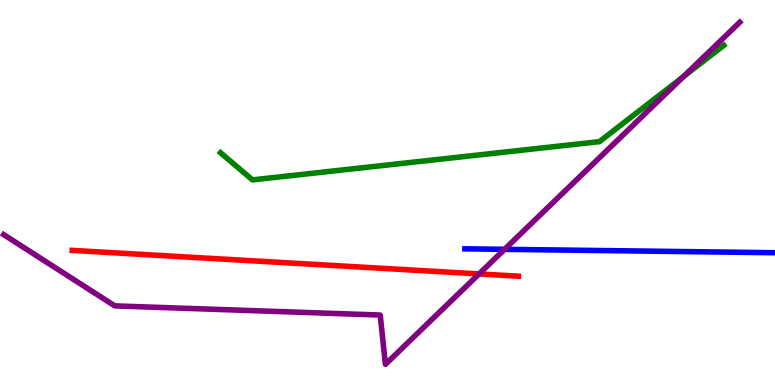[{'lines': ['blue', 'red'], 'intersections': []}, {'lines': ['green', 'red'], 'intersections': []}, {'lines': ['purple', 'red'], 'intersections': [{'x': 6.18, 'y': 2.89}]}, {'lines': ['blue', 'green'], 'intersections': []}, {'lines': ['blue', 'purple'], 'intersections': [{'x': 6.51, 'y': 3.52}]}, {'lines': ['green', 'purple'], 'intersections': [{'x': 8.82, 'y': 8.01}]}]